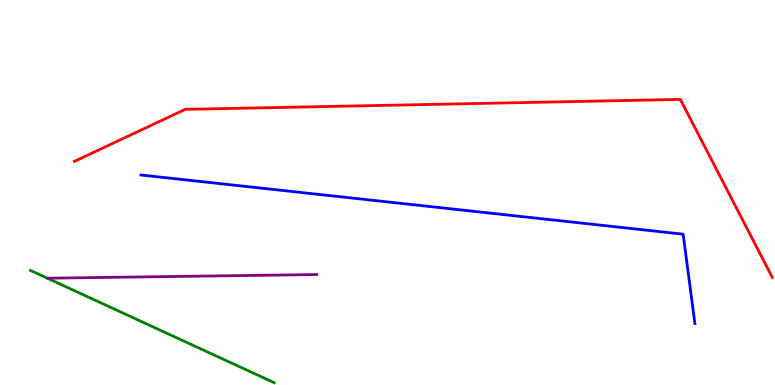[{'lines': ['blue', 'red'], 'intersections': []}, {'lines': ['green', 'red'], 'intersections': []}, {'lines': ['purple', 'red'], 'intersections': []}, {'lines': ['blue', 'green'], 'intersections': []}, {'lines': ['blue', 'purple'], 'intersections': []}, {'lines': ['green', 'purple'], 'intersections': []}]